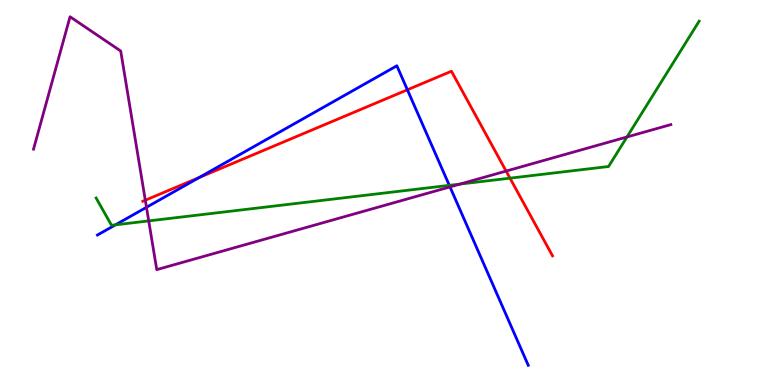[{'lines': ['blue', 'red'], 'intersections': [{'x': 2.57, 'y': 5.39}, {'x': 5.26, 'y': 7.67}]}, {'lines': ['green', 'red'], 'intersections': [{'x': 6.58, 'y': 5.37}]}, {'lines': ['purple', 'red'], 'intersections': [{'x': 1.87, 'y': 4.8}, {'x': 6.53, 'y': 5.56}]}, {'lines': ['blue', 'green'], 'intersections': [{'x': 1.49, 'y': 4.16}, {'x': 5.8, 'y': 5.19}]}, {'lines': ['blue', 'purple'], 'intersections': [{'x': 1.89, 'y': 4.62}, {'x': 5.81, 'y': 5.15}]}, {'lines': ['green', 'purple'], 'intersections': [{'x': 1.92, 'y': 4.26}, {'x': 5.94, 'y': 5.22}, {'x': 8.09, 'y': 6.44}]}]